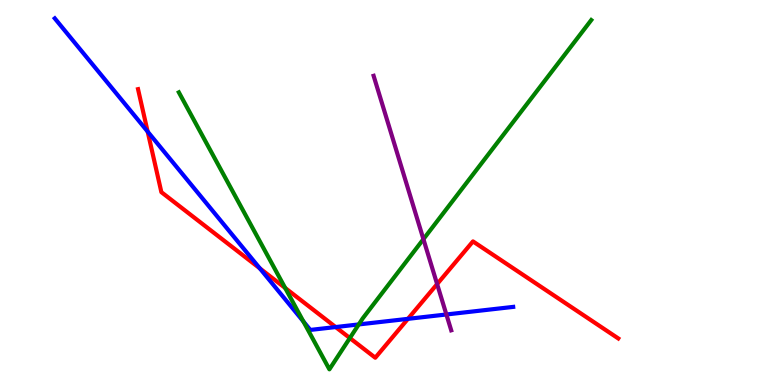[{'lines': ['blue', 'red'], 'intersections': [{'x': 1.91, 'y': 6.58}, {'x': 3.35, 'y': 3.03}, {'x': 4.33, 'y': 1.51}, {'x': 5.26, 'y': 1.72}]}, {'lines': ['green', 'red'], 'intersections': [{'x': 3.68, 'y': 2.52}, {'x': 4.51, 'y': 1.22}]}, {'lines': ['purple', 'red'], 'intersections': [{'x': 5.64, 'y': 2.62}]}, {'lines': ['blue', 'green'], 'intersections': [{'x': 3.91, 'y': 1.65}, {'x': 4.63, 'y': 1.57}]}, {'lines': ['blue', 'purple'], 'intersections': [{'x': 5.76, 'y': 1.83}]}, {'lines': ['green', 'purple'], 'intersections': [{'x': 5.46, 'y': 3.79}]}]